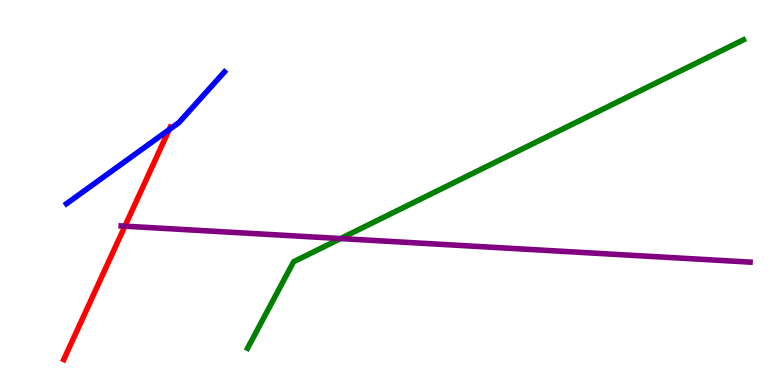[{'lines': ['blue', 'red'], 'intersections': [{'x': 2.18, 'y': 6.63}]}, {'lines': ['green', 'red'], 'intersections': []}, {'lines': ['purple', 'red'], 'intersections': [{'x': 1.61, 'y': 4.13}]}, {'lines': ['blue', 'green'], 'intersections': []}, {'lines': ['blue', 'purple'], 'intersections': []}, {'lines': ['green', 'purple'], 'intersections': [{'x': 4.39, 'y': 3.8}]}]